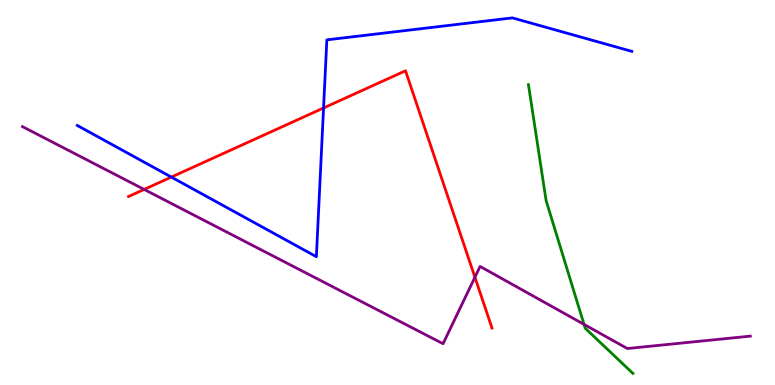[{'lines': ['blue', 'red'], 'intersections': [{'x': 2.21, 'y': 5.4}, {'x': 4.17, 'y': 7.2}]}, {'lines': ['green', 'red'], 'intersections': []}, {'lines': ['purple', 'red'], 'intersections': [{'x': 1.86, 'y': 5.08}, {'x': 6.13, 'y': 2.8}]}, {'lines': ['blue', 'green'], 'intersections': []}, {'lines': ['blue', 'purple'], 'intersections': []}, {'lines': ['green', 'purple'], 'intersections': [{'x': 7.54, 'y': 1.57}]}]